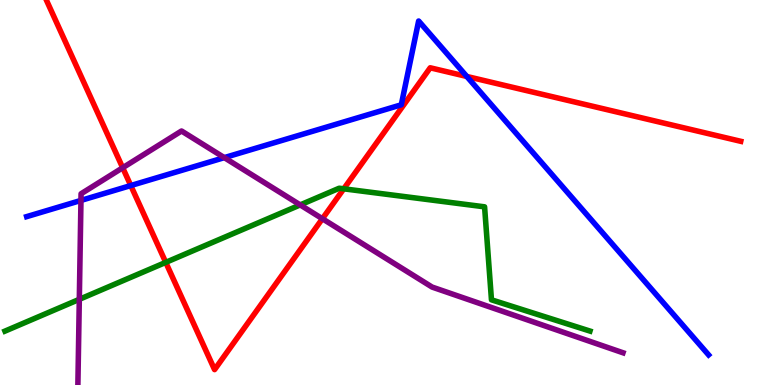[{'lines': ['blue', 'red'], 'intersections': [{'x': 1.69, 'y': 5.18}, {'x': 6.02, 'y': 8.01}]}, {'lines': ['green', 'red'], 'intersections': [{'x': 2.14, 'y': 3.18}, {'x': 4.44, 'y': 5.1}]}, {'lines': ['purple', 'red'], 'intersections': [{'x': 1.58, 'y': 5.64}, {'x': 4.16, 'y': 4.32}]}, {'lines': ['blue', 'green'], 'intersections': []}, {'lines': ['blue', 'purple'], 'intersections': [{'x': 1.04, 'y': 4.79}, {'x': 2.89, 'y': 5.91}]}, {'lines': ['green', 'purple'], 'intersections': [{'x': 1.02, 'y': 2.23}, {'x': 3.87, 'y': 4.68}]}]